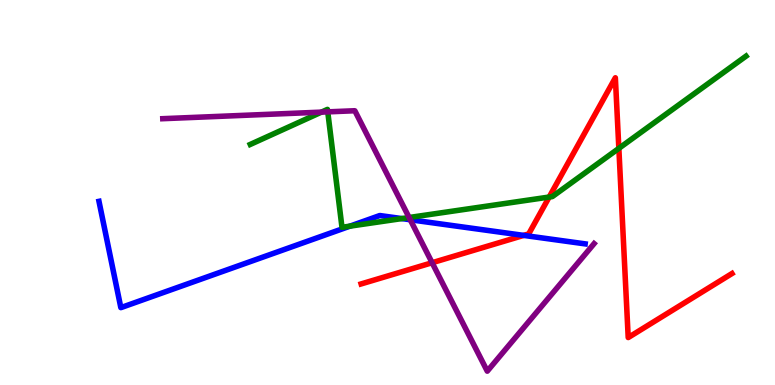[{'lines': ['blue', 'red'], 'intersections': [{'x': 6.76, 'y': 3.89}]}, {'lines': ['green', 'red'], 'intersections': [{'x': 7.09, 'y': 4.88}, {'x': 7.99, 'y': 6.15}]}, {'lines': ['purple', 'red'], 'intersections': [{'x': 5.58, 'y': 3.18}]}, {'lines': ['blue', 'green'], 'intersections': [{'x': 4.52, 'y': 4.13}, {'x': 5.18, 'y': 4.32}]}, {'lines': ['blue', 'purple'], 'intersections': [{'x': 5.29, 'y': 4.29}]}, {'lines': ['green', 'purple'], 'intersections': [{'x': 4.15, 'y': 7.09}, {'x': 4.23, 'y': 7.09}, {'x': 5.28, 'y': 4.35}]}]